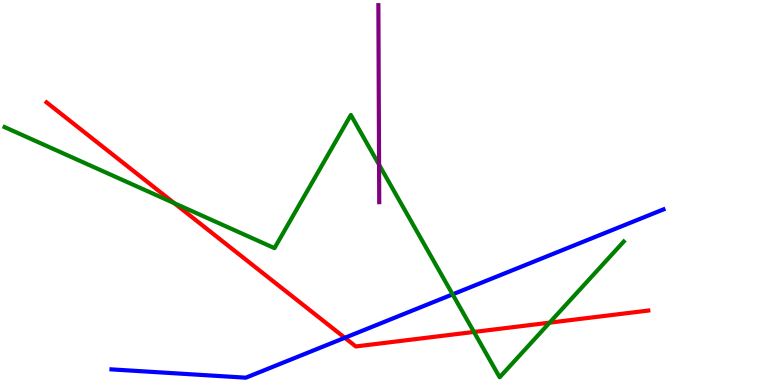[{'lines': ['blue', 'red'], 'intersections': [{'x': 4.45, 'y': 1.23}]}, {'lines': ['green', 'red'], 'intersections': [{'x': 2.25, 'y': 4.72}, {'x': 6.12, 'y': 1.38}, {'x': 7.09, 'y': 1.62}]}, {'lines': ['purple', 'red'], 'intersections': []}, {'lines': ['blue', 'green'], 'intersections': [{'x': 5.84, 'y': 2.35}]}, {'lines': ['blue', 'purple'], 'intersections': []}, {'lines': ['green', 'purple'], 'intersections': [{'x': 4.89, 'y': 5.72}]}]